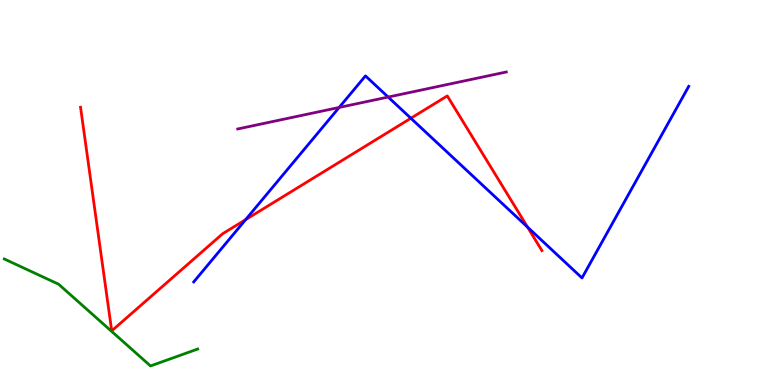[{'lines': ['blue', 'red'], 'intersections': [{'x': 3.17, 'y': 4.3}, {'x': 5.3, 'y': 6.93}, {'x': 6.81, 'y': 4.1}]}, {'lines': ['green', 'red'], 'intersections': []}, {'lines': ['purple', 'red'], 'intersections': []}, {'lines': ['blue', 'green'], 'intersections': []}, {'lines': ['blue', 'purple'], 'intersections': [{'x': 4.38, 'y': 7.21}, {'x': 5.01, 'y': 7.48}]}, {'lines': ['green', 'purple'], 'intersections': []}]